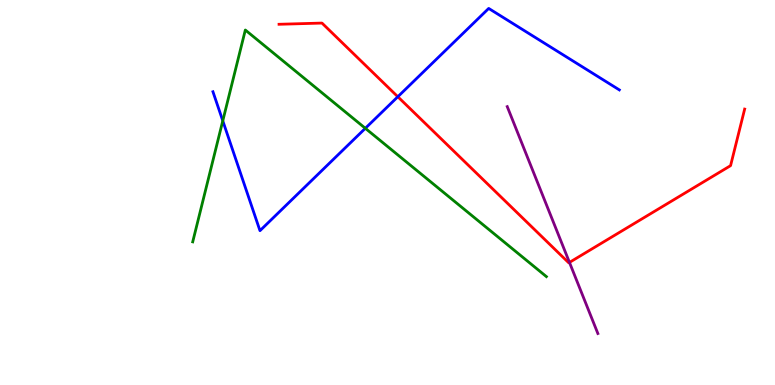[{'lines': ['blue', 'red'], 'intersections': [{'x': 5.13, 'y': 7.49}]}, {'lines': ['green', 'red'], 'intersections': []}, {'lines': ['purple', 'red'], 'intersections': [{'x': 7.35, 'y': 3.18}]}, {'lines': ['blue', 'green'], 'intersections': [{'x': 2.87, 'y': 6.86}, {'x': 4.71, 'y': 6.67}]}, {'lines': ['blue', 'purple'], 'intersections': []}, {'lines': ['green', 'purple'], 'intersections': []}]